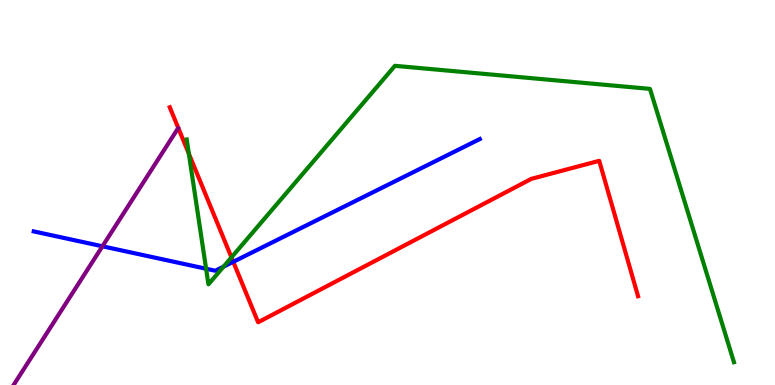[{'lines': ['blue', 'red'], 'intersections': [{'x': 3.01, 'y': 3.2}]}, {'lines': ['green', 'red'], 'intersections': [{'x': 2.44, 'y': 6.01}, {'x': 2.99, 'y': 3.31}]}, {'lines': ['purple', 'red'], 'intersections': []}, {'lines': ['blue', 'green'], 'intersections': [{'x': 2.66, 'y': 3.02}, {'x': 2.88, 'y': 3.07}]}, {'lines': ['blue', 'purple'], 'intersections': [{'x': 1.32, 'y': 3.6}]}, {'lines': ['green', 'purple'], 'intersections': []}]